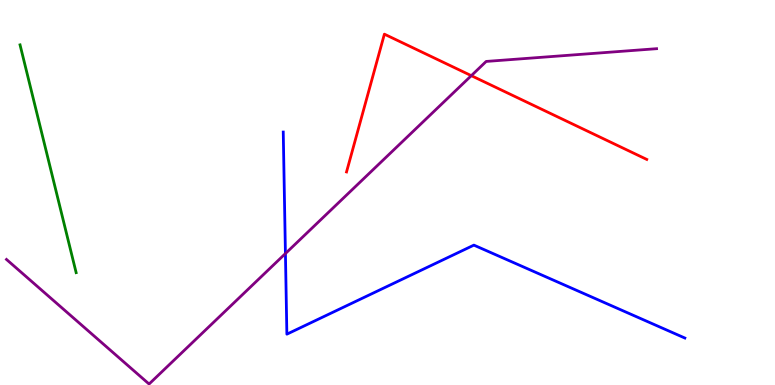[{'lines': ['blue', 'red'], 'intersections': []}, {'lines': ['green', 'red'], 'intersections': []}, {'lines': ['purple', 'red'], 'intersections': [{'x': 6.08, 'y': 8.03}]}, {'lines': ['blue', 'green'], 'intersections': []}, {'lines': ['blue', 'purple'], 'intersections': [{'x': 3.68, 'y': 3.41}]}, {'lines': ['green', 'purple'], 'intersections': []}]